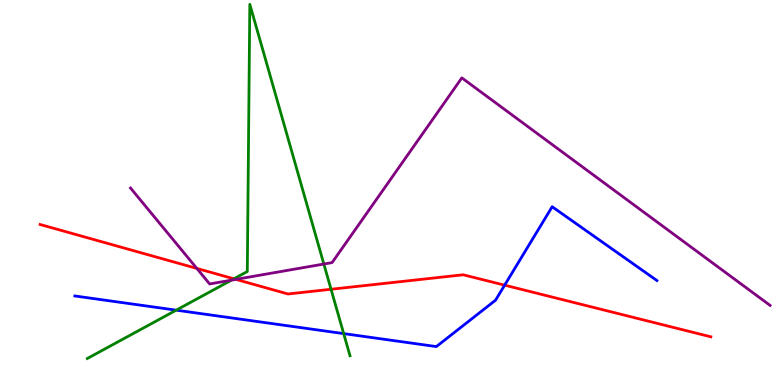[{'lines': ['blue', 'red'], 'intersections': [{'x': 6.51, 'y': 2.59}]}, {'lines': ['green', 'red'], 'intersections': [{'x': 3.02, 'y': 2.76}, {'x': 4.27, 'y': 2.49}]}, {'lines': ['purple', 'red'], 'intersections': [{'x': 2.54, 'y': 3.03}, {'x': 3.04, 'y': 2.74}]}, {'lines': ['blue', 'green'], 'intersections': [{'x': 2.27, 'y': 1.94}, {'x': 4.43, 'y': 1.33}]}, {'lines': ['blue', 'purple'], 'intersections': []}, {'lines': ['green', 'purple'], 'intersections': [{'x': 2.99, 'y': 2.72}, {'x': 4.18, 'y': 3.14}]}]